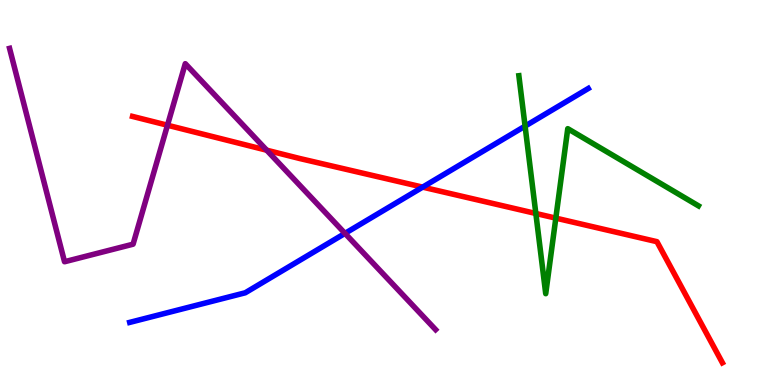[{'lines': ['blue', 'red'], 'intersections': [{'x': 5.45, 'y': 5.14}]}, {'lines': ['green', 'red'], 'intersections': [{'x': 6.91, 'y': 4.46}, {'x': 7.17, 'y': 4.33}]}, {'lines': ['purple', 'red'], 'intersections': [{'x': 2.16, 'y': 6.75}, {'x': 3.44, 'y': 6.1}]}, {'lines': ['blue', 'green'], 'intersections': [{'x': 6.78, 'y': 6.72}]}, {'lines': ['blue', 'purple'], 'intersections': [{'x': 4.45, 'y': 3.94}]}, {'lines': ['green', 'purple'], 'intersections': []}]